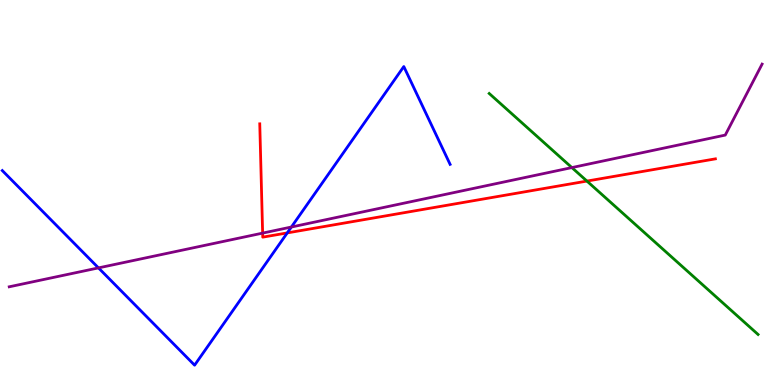[{'lines': ['blue', 'red'], 'intersections': [{'x': 3.71, 'y': 3.95}]}, {'lines': ['green', 'red'], 'intersections': [{'x': 7.57, 'y': 5.3}]}, {'lines': ['purple', 'red'], 'intersections': [{'x': 3.39, 'y': 3.95}]}, {'lines': ['blue', 'green'], 'intersections': []}, {'lines': ['blue', 'purple'], 'intersections': [{'x': 1.27, 'y': 3.04}, {'x': 3.76, 'y': 4.1}]}, {'lines': ['green', 'purple'], 'intersections': [{'x': 7.38, 'y': 5.65}]}]